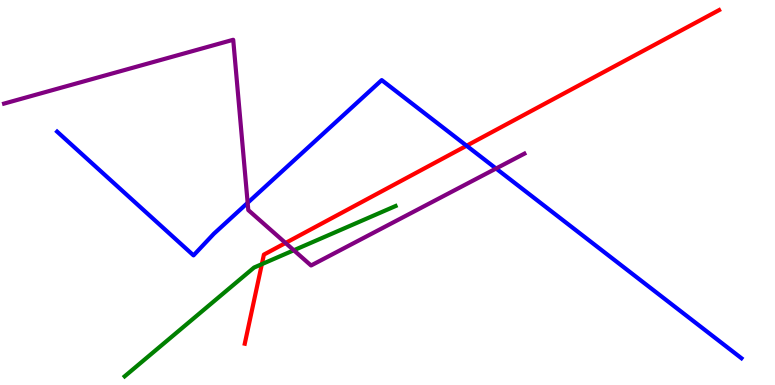[{'lines': ['blue', 'red'], 'intersections': [{'x': 6.02, 'y': 6.21}]}, {'lines': ['green', 'red'], 'intersections': [{'x': 3.38, 'y': 3.14}]}, {'lines': ['purple', 'red'], 'intersections': [{'x': 3.68, 'y': 3.69}]}, {'lines': ['blue', 'green'], 'intersections': []}, {'lines': ['blue', 'purple'], 'intersections': [{'x': 3.2, 'y': 4.73}, {'x': 6.4, 'y': 5.62}]}, {'lines': ['green', 'purple'], 'intersections': [{'x': 3.79, 'y': 3.5}]}]